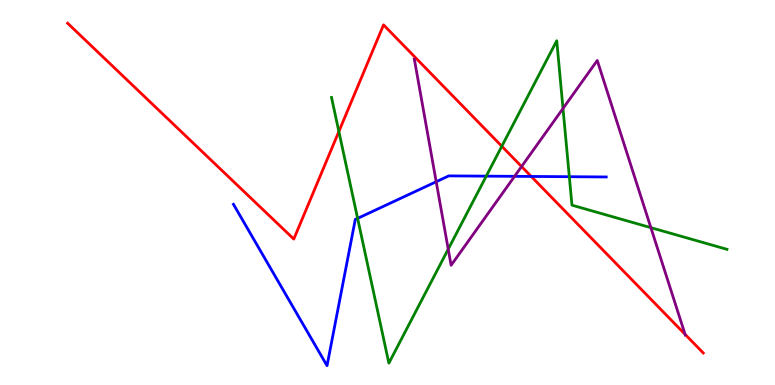[{'lines': ['blue', 'red'], 'intersections': [{'x': 6.85, 'y': 5.42}]}, {'lines': ['green', 'red'], 'intersections': [{'x': 4.37, 'y': 6.58}, {'x': 6.48, 'y': 6.2}]}, {'lines': ['purple', 'red'], 'intersections': [{'x': 6.73, 'y': 5.67}, {'x': 8.84, 'y': 1.32}]}, {'lines': ['blue', 'green'], 'intersections': [{'x': 4.61, 'y': 4.33}, {'x': 6.27, 'y': 5.42}, {'x': 7.35, 'y': 5.41}]}, {'lines': ['blue', 'purple'], 'intersections': [{'x': 5.63, 'y': 5.28}, {'x': 6.64, 'y': 5.42}]}, {'lines': ['green', 'purple'], 'intersections': [{'x': 5.78, 'y': 3.53}, {'x': 7.26, 'y': 7.18}, {'x': 8.4, 'y': 4.09}]}]